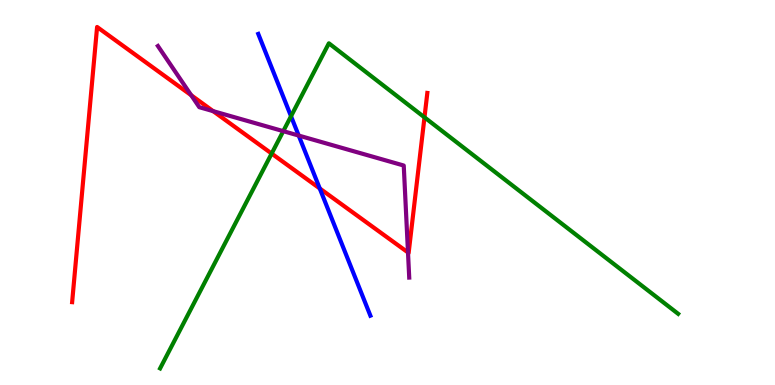[{'lines': ['blue', 'red'], 'intersections': [{'x': 4.13, 'y': 5.1}]}, {'lines': ['green', 'red'], 'intersections': [{'x': 3.51, 'y': 6.01}, {'x': 5.48, 'y': 6.95}]}, {'lines': ['purple', 'red'], 'intersections': [{'x': 2.47, 'y': 7.53}, {'x': 2.75, 'y': 7.11}, {'x': 5.26, 'y': 3.44}]}, {'lines': ['blue', 'green'], 'intersections': [{'x': 3.76, 'y': 6.98}]}, {'lines': ['blue', 'purple'], 'intersections': [{'x': 3.85, 'y': 6.48}]}, {'lines': ['green', 'purple'], 'intersections': [{'x': 3.66, 'y': 6.59}]}]